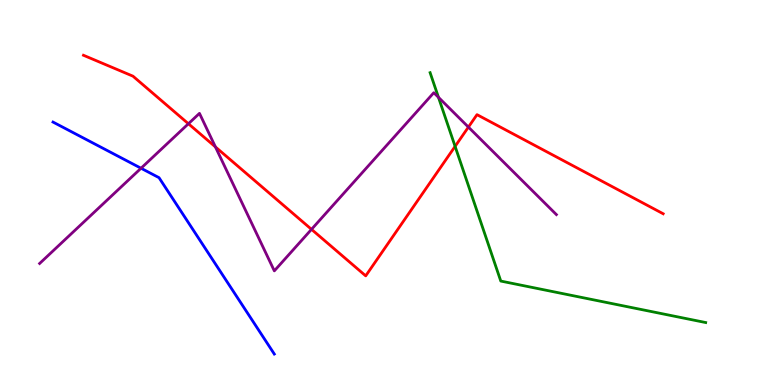[{'lines': ['blue', 'red'], 'intersections': []}, {'lines': ['green', 'red'], 'intersections': [{'x': 5.87, 'y': 6.2}]}, {'lines': ['purple', 'red'], 'intersections': [{'x': 2.43, 'y': 6.79}, {'x': 2.78, 'y': 6.18}, {'x': 4.02, 'y': 4.04}, {'x': 6.04, 'y': 6.7}]}, {'lines': ['blue', 'green'], 'intersections': []}, {'lines': ['blue', 'purple'], 'intersections': [{'x': 1.82, 'y': 5.63}]}, {'lines': ['green', 'purple'], 'intersections': [{'x': 5.66, 'y': 7.47}]}]